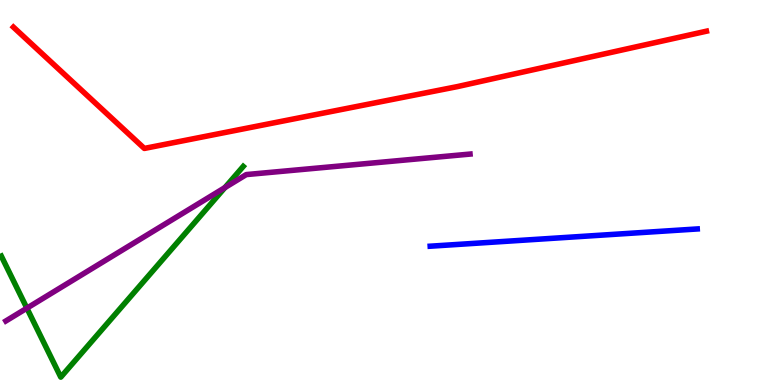[{'lines': ['blue', 'red'], 'intersections': []}, {'lines': ['green', 'red'], 'intersections': []}, {'lines': ['purple', 'red'], 'intersections': []}, {'lines': ['blue', 'green'], 'intersections': []}, {'lines': ['blue', 'purple'], 'intersections': []}, {'lines': ['green', 'purple'], 'intersections': [{'x': 0.347, 'y': 2.0}, {'x': 2.9, 'y': 5.13}]}]